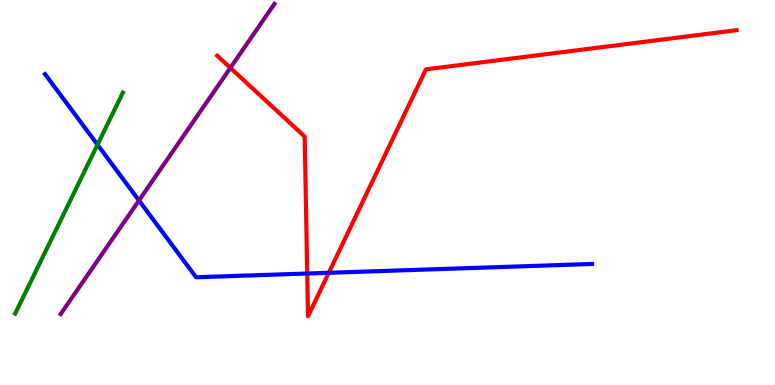[{'lines': ['blue', 'red'], 'intersections': [{'x': 3.96, 'y': 2.9}, {'x': 4.24, 'y': 2.91}]}, {'lines': ['green', 'red'], 'intersections': []}, {'lines': ['purple', 'red'], 'intersections': [{'x': 2.97, 'y': 8.24}]}, {'lines': ['blue', 'green'], 'intersections': [{'x': 1.26, 'y': 6.24}]}, {'lines': ['blue', 'purple'], 'intersections': [{'x': 1.79, 'y': 4.79}]}, {'lines': ['green', 'purple'], 'intersections': []}]